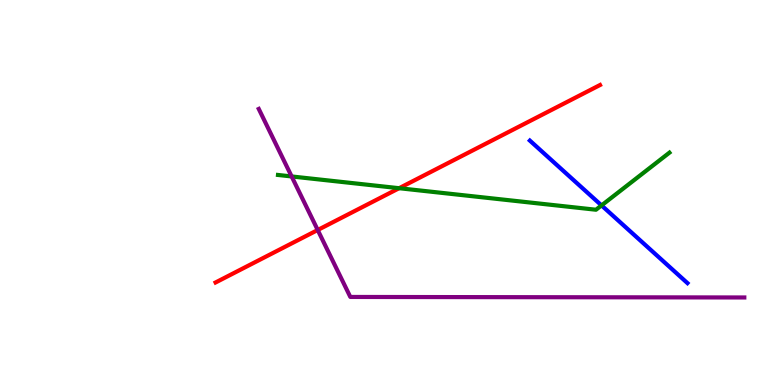[{'lines': ['blue', 'red'], 'intersections': []}, {'lines': ['green', 'red'], 'intersections': [{'x': 5.15, 'y': 5.11}]}, {'lines': ['purple', 'red'], 'intersections': [{'x': 4.1, 'y': 4.03}]}, {'lines': ['blue', 'green'], 'intersections': [{'x': 7.76, 'y': 4.66}]}, {'lines': ['blue', 'purple'], 'intersections': []}, {'lines': ['green', 'purple'], 'intersections': [{'x': 3.76, 'y': 5.42}]}]